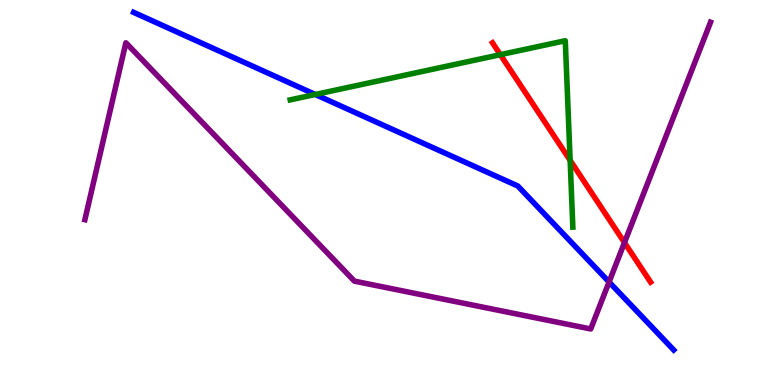[{'lines': ['blue', 'red'], 'intersections': []}, {'lines': ['green', 'red'], 'intersections': [{'x': 6.46, 'y': 8.58}, {'x': 7.36, 'y': 5.84}]}, {'lines': ['purple', 'red'], 'intersections': [{'x': 8.06, 'y': 3.7}]}, {'lines': ['blue', 'green'], 'intersections': [{'x': 4.07, 'y': 7.55}]}, {'lines': ['blue', 'purple'], 'intersections': [{'x': 7.86, 'y': 2.68}]}, {'lines': ['green', 'purple'], 'intersections': []}]